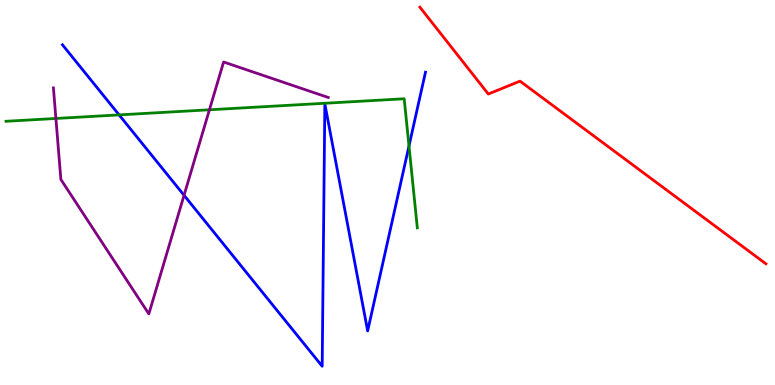[{'lines': ['blue', 'red'], 'intersections': []}, {'lines': ['green', 'red'], 'intersections': []}, {'lines': ['purple', 'red'], 'intersections': []}, {'lines': ['blue', 'green'], 'intersections': [{'x': 1.54, 'y': 7.02}, {'x': 5.28, 'y': 6.21}]}, {'lines': ['blue', 'purple'], 'intersections': [{'x': 2.37, 'y': 4.93}]}, {'lines': ['green', 'purple'], 'intersections': [{'x': 0.721, 'y': 6.92}, {'x': 2.7, 'y': 7.15}]}]